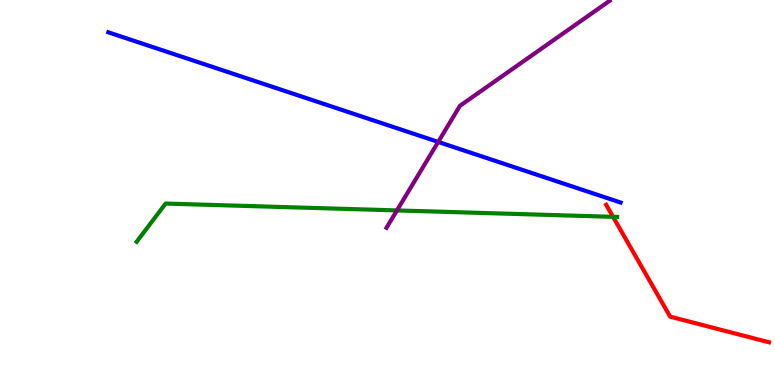[{'lines': ['blue', 'red'], 'intersections': []}, {'lines': ['green', 'red'], 'intersections': [{'x': 7.91, 'y': 4.37}]}, {'lines': ['purple', 'red'], 'intersections': []}, {'lines': ['blue', 'green'], 'intersections': []}, {'lines': ['blue', 'purple'], 'intersections': [{'x': 5.65, 'y': 6.31}]}, {'lines': ['green', 'purple'], 'intersections': [{'x': 5.12, 'y': 4.53}]}]